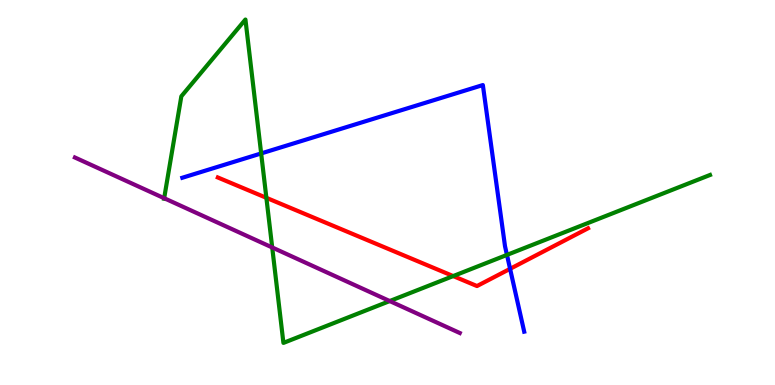[{'lines': ['blue', 'red'], 'intersections': [{'x': 6.58, 'y': 3.02}]}, {'lines': ['green', 'red'], 'intersections': [{'x': 3.44, 'y': 4.86}, {'x': 5.85, 'y': 2.83}]}, {'lines': ['purple', 'red'], 'intersections': []}, {'lines': ['blue', 'green'], 'intersections': [{'x': 3.37, 'y': 6.01}, {'x': 6.54, 'y': 3.38}]}, {'lines': ['blue', 'purple'], 'intersections': []}, {'lines': ['green', 'purple'], 'intersections': [{'x': 2.12, 'y': 4.85}, {'x': 3.51, 'y': 3.57}, {'x': 5.03, 'y': 2.18}]}]